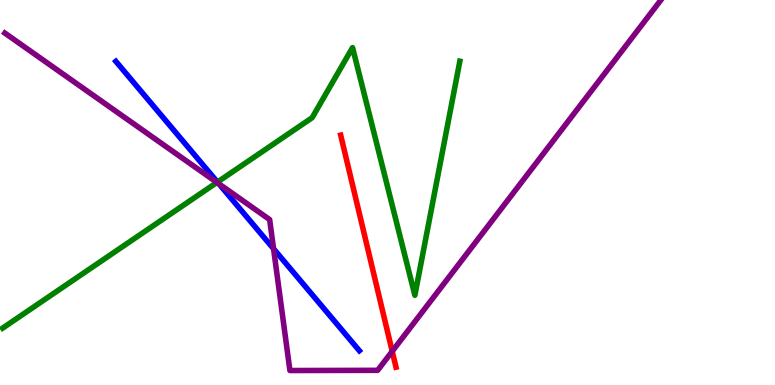[{'lines': ['blue', 'red'], 'intersections': []}, {'lines': ['green', 'red'], 'intersections': []}, {'lines': ['purple', 'red'], 'intersections': [{'x': 5.06, 'y': 0.875}]}, {'lines': ['blue', 'green'], 'intersections': [{'x': 2.81, 'y': 5.27}]}, {'lines': ['blue', 'purple'], 'intersections': [{'x': 2.83, 'y': 5.22}, {'x': 3.53, 'y': 3.54}]}, {'lines': ['green', 'purple'], 'intersections': [{'x': 2.8, 'y': 5.26}]}]